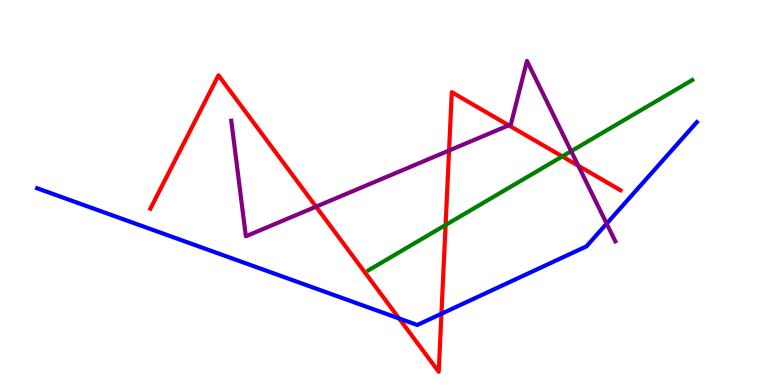[{'lines': ['blue', 'red'], 'intersections': [{'x': 5.15, 'y': 1.73}, {'x': 5.7, 'y': 1.85}]}, {'lines': ['green', 'red'], 'intersections': [{'x': 5.75, 'y': 4.16}, {'x': 7.26, 'y': 5.94}]}, {'lines': ['purple', 'red'], 'intersections': [{'x': 4.08, 'y': 4.63}, {'x': 5.79, 'y': 6.09}, {'x': 6.56, 'y': 6.74}, {'x': 7.46, 'y': 5.7}]}, {'lines': ['blue', 'green'], 'intersections': []}, {'lines': ['blue', 'purple'], 'intersections': [{'x': 7.83, 'y': 4.19}]}, {'lines': ['green', 'purple'], 'intersections': [{'x': 7.37, 'y': 6.07}]}]